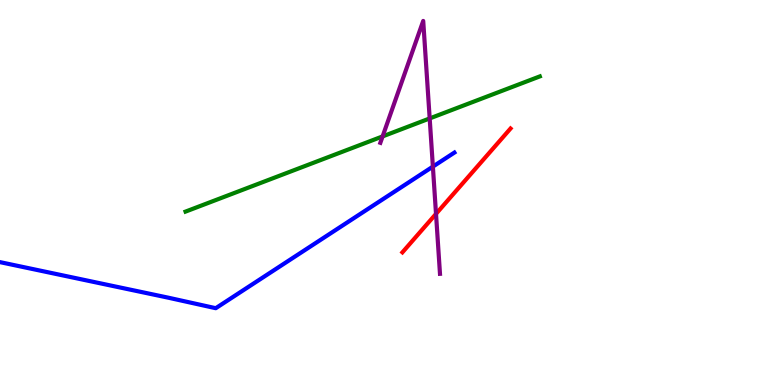[{'lines': ['blue', 'red'], 'intersections': []}, {'lines': ['green', 'red'], 'intersections': []}, {'lines': ['purple', 'red'], 'intersections': [{'x': 5.63, 'y': 4.45}]}, {'lines': ['blue', 'green'], 'intersections': []}, {'lines': ['blue', 'purple'], 'intersections': [{'x': 5.59, 'y': 5.67}]}, {'lines': ['green', 'purple'], 'intersections': [{'x': 4.94, 'y': 6.46}, {'x': 5.54, 'y': 6.92}]}]